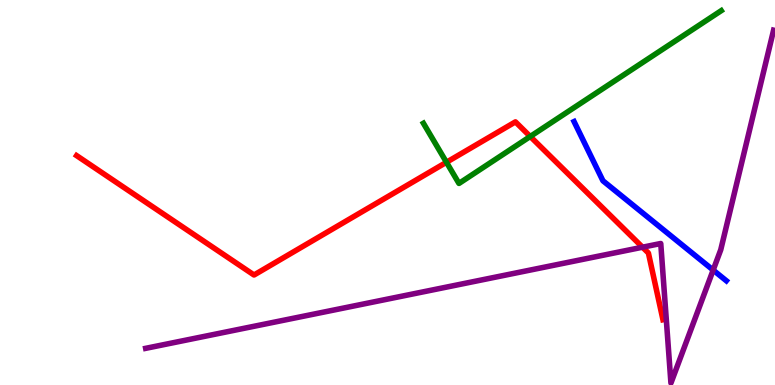[{'lines': ['blue', 'red'], 'intersections': []}, {'lines': ['green', 'red'], 'intersections': [{'x': 5.76, 'y': 5.79}, {'x': 6.84, 'y': 6.46}]}, {'lines': ['purple', 'red'], 'intersections': [{'x': 8.29, 'y': 3.58}]}, {'lines': ['blue', 'green'], 'intersections': []}, {'lines': ['blue', 'purple'], 'intersections': [{'x': 9.2, 'y': 2.98}]}, {'lines': ['green', 'purple'], 'intersections': []}]